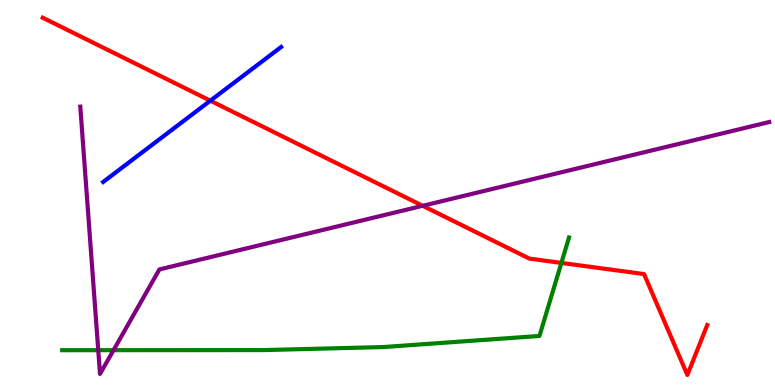[{'lines': ['blue', 'red'], 'intersections': [{'x': 2.71, 'y': 7.38}]}, {'lines': ['green', 'red'], 'intersections': [{'x': 7.24, 'y': 3.17}]}, {'lines': ['purple', 'red'], 'intersections': [{'x': 5.45, 'y': 4.65}]}, {'lines': ['blue', 'green'], 'intersections': []}, {'lines': ['blue', 'purple'], 'intersections': []}, {'lines': ['green', 'purple'], 'intersections': [{'x': 1.27, 'y': 0.904}, {'x': 1.46, 'y': 0.905}]}]